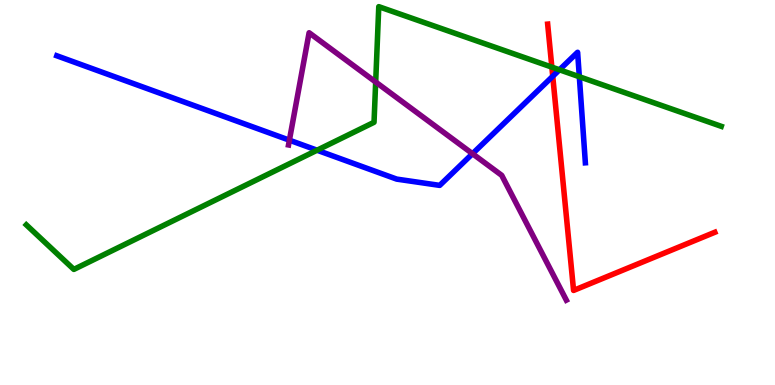[{'lines': ['blue', 'red'], 'intersections': [{'x': 7.13, 'y': 8.02}]}, {'lines': ['green', 'red'], 'intersections': [{'x': 7.12, 'y': 8.26}]}, {'lines': ['purple', 'red'], 'intersections': []}, {'lines': ['blue', 'green'], 'intersections': [{'x': 4.09, 'y': 6.1}, {'x': 7.22, 'y': 8.19}, {'x': 7.48, 'y': 8.01}]}, {'lines': ['blue', 'purple'], 'intersections': [{'x': 3.73, 'y': 6.36}, {'x': 6.1, 'y': 6.01}]}, {'lines': ['green', 'purple'], 'intersections': [{'x': 4.85, 'y': 7.87}]}]